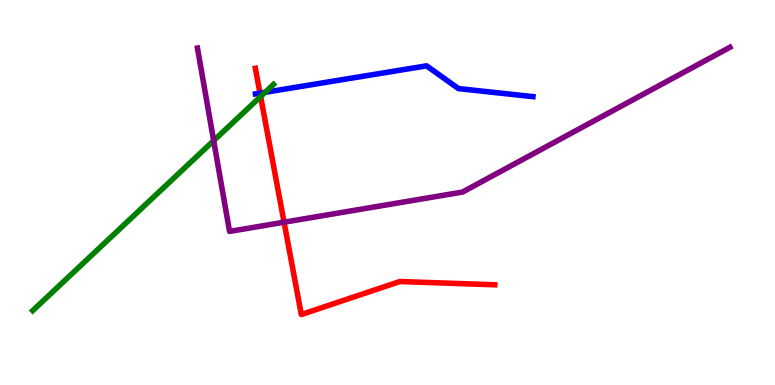[{'lines': ['blue', 'red'], 'intersections': [{'x': 3.35, 'y': 7.58}]}, {'lines': ['green', 'red'], 'intersections': [{'x': 3.36, 'y': 7.49}]}, {'lines': ['purple', 'red'], 'intersections': [{'x': 3.67, 'y': 4.23}]}, {'lines': ['blue', 'green'], 'intersections': [{'x': 3.42, 'y': 7.6}]}, {'lines': ['blue', 'purple'], 'intersections': []}, {'lines': ['green', 'purple'], 'intersections': [{'x': 2.76, 'y': 6.35}]}]